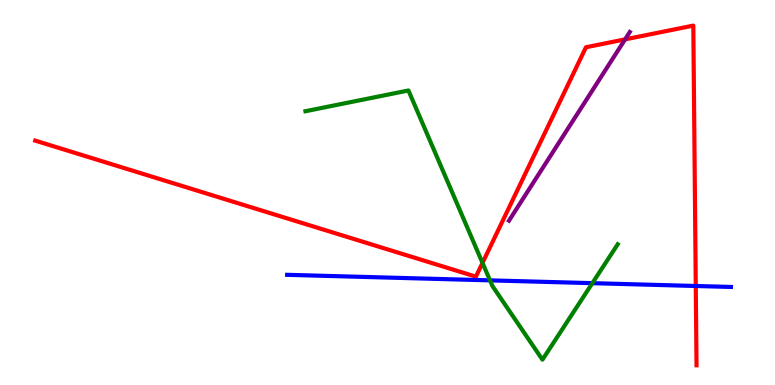[{'lines': ['blue', 'red'], 'intersections': [{'x': 8.98, 'y': 2.57}]}, {'lines': ['green', 'red'], 'intersections': [{'x': 6.23, 'y': 3.17}]}, {'lines': ['purple', 'red'], 'intersections': [{'x': 8.07, 'y': 8.98}]}, {'lines': ['blue', 'green'], 'intersections': [{'x': 6.32, 'y': 2.72}, {'x': 7.64, 'y': 2.65}]}, {'lines': ['blue', 'purple'], 'intersections': []}, {'lines': ['green', 'purple'], 'intersections': []}]